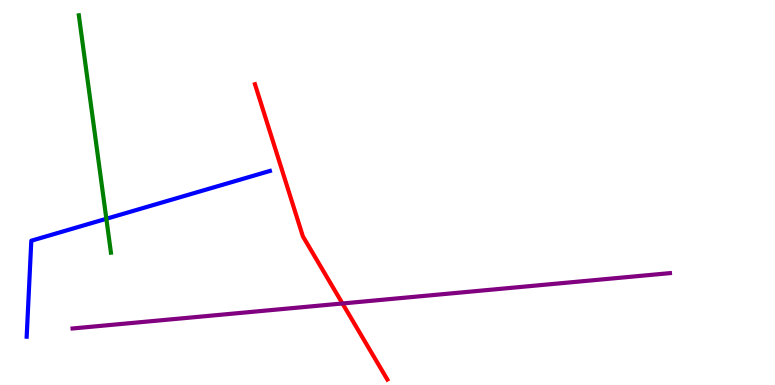[{'lines': ['blue', 'red'], 'intersections': []}, {'lines': ['green', 'red'], 'intersections': []}, {'lines': ['purple', 'red'], 'intersections': [{'x': 4.42, 'y': 2.12}]}, {'lines': ['blue', 'green'], 'intersections': [{'x': 1.37, 'y': 4.32}]}, {'lines': ['blue', 'purple'], 'intersections': []}, {'lines': ['green', 'purple'], 'intersections': []}]